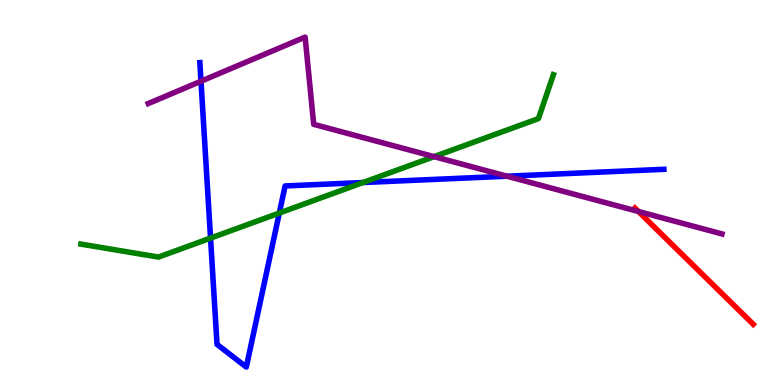[{'lines': ['blue', 'red'], 'intersections': []}, {'lines': ['green', 'red'], 'intersections': []}, {'lines': ['purple', 'red'], 'intersections': [{'x': 8.24, 'y': 4.51}]}, {'lines': ['blue', 'green'], 'intersections': [{'x': 2.72, 'y': 3.82}, {'x': 3.6, 'y': 4.47}, {'x': 4.68, 'y': 5.26}]}, {'lines': ['blue', 'purple'], 'intersections': [{'x': 2.59, 'y': 7.89}, {'x': 6.54, 'y': 5.42}]}, {'lines': ['green', 'purple'], 'intersections': [{'x': 5.6, 'y': 5.93}]}]